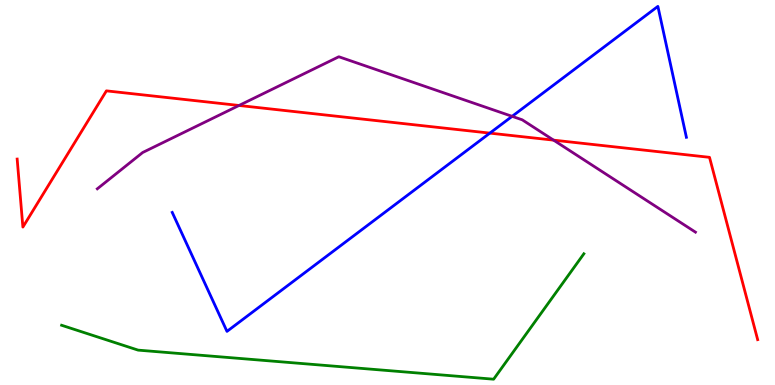[{'lines': ['blue', 'red'], 'intersections': [{'x': 6.32, 'y': 6.54}]}, {'lines': ['green', 'red'], 'intersections': []}, {'lines': ['purple', 'red'], 'intersections': [{'x': 3.08, 'y': 7.26}, {'x': 7.14, 'y': 6.36}]}, {'lines': ['blue', 'green'], 'intersections': []}, {'lines': ['blue', 'purple'], 'intersections': [{'x': 6.61, 'y': 6.98}]}, {'lines': ['green', 'purple'], 'intersections': []}]